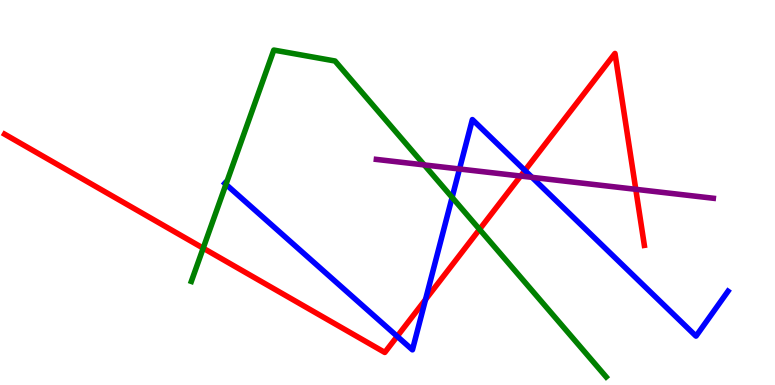[{'lines': ['blue', 'red'], 'intersections': [{'x': 5.13, 'y': 1.26}, {'x': 5.49, 'y': 2.22}, {'x': 6.77, 'y': 5.57}]}, {'lines': ['green', 'red'], 'intersections': [{'x': 2.62, 'y': 3.55}, {'x': 6.19, 'y': 4.04}]}, {'lines': ['purple', 'red'], 'intersections': [{'x': 6.72, 'y': 5.43}, {'x': 8.2, 'y': 5.08}]}, {'lines': ['blue', 'green'], 'intersections': [{'x': 2.92, 'y': 5.21}, {'x': 5.83, 'y': 4.87}]}, {'lines': ['blue', 'purple'], 'intersections': [{'x': 5.93, 'y': 5.61}, {'x': 6.87, 'y': 5.39}]}, {'lines': ['green', 'purple'], 'intersections': [{'x': 5.47, 'y': 5.72}]}]